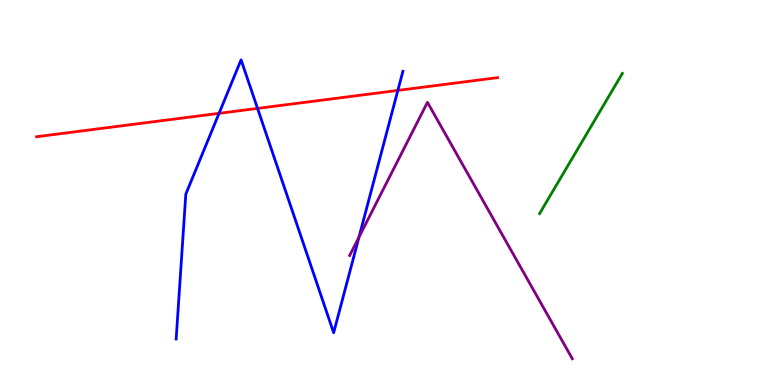[{'lines': ['blue', 'red'], 'intersections': [{'x': 2.83, 'y': 7.06}, {'x': 3.32, 'y': 7.18}, {'x': 5.13, 'y': 7.65}]}, {'lines': ['green', 'red'], 'intersections': []}, {'lines': ['purple', 'red'], 'intersections': []}, {'lines': ['blue', 'green'], 'intersections': []}, {'lines': ['blue', 'purple'], 'intersections': [{'x': 4.63, 'y': 3.84}]}, {'lines': ['green', 'purple'], 'intersections': []}]